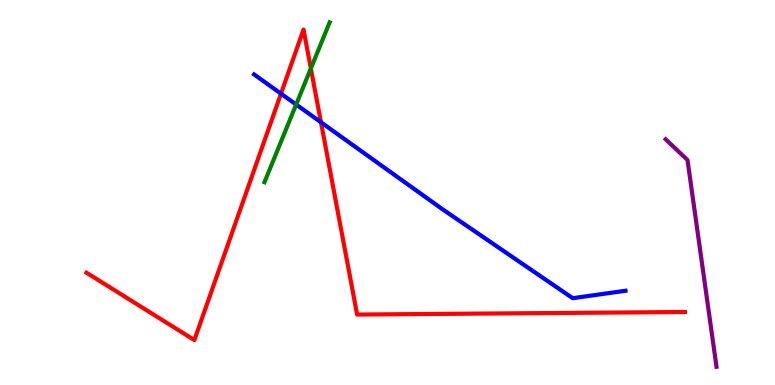[{'lines': ['blue', 'red'], 'intersections': [{'x': 3.63, 'y': 7.57}, {'x': 4.14, 'y': 6.82}]}, {'lines': ['green', 'red'], 'intersections': [{'x': 4.01, 'y': 8.22}]}, {'lines': ['purple', 'red'], 'intersections': []}, {'lines': ['blue', 'green'], 'intersections': [{'x': 3.82, 'y': 7.29}]}, {'lines': ['blue', 'purple'], 'intersections': []}, {'lines': ['green', 'purple'], 'intersections': []}]